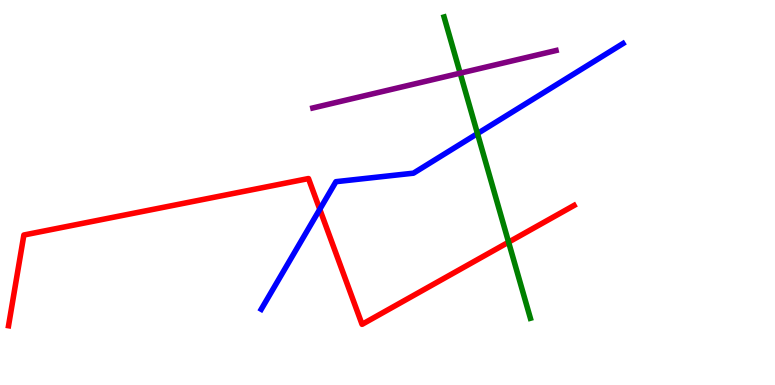[{'lines': ['blue', 'red'], 'intersections': [{'x': 4.13, 'y': 4.56}]}, {'lines': ['green', 'red'], 'intersections': [{'x': 6.56, 'y': 3.71}]}, {'lines': ['purple', 'red'], 'intersections': []}, {'lines': ['blue', 'green'], 'intersections': [{'x': 6.16, 'y': 6.53}]}, {'lines': ['blue', 'purple'], 'intersections': []}, {'lines': ['green', 'purple'], 'intersections': [{'x': 5.94, 'y': 8.1}]}]